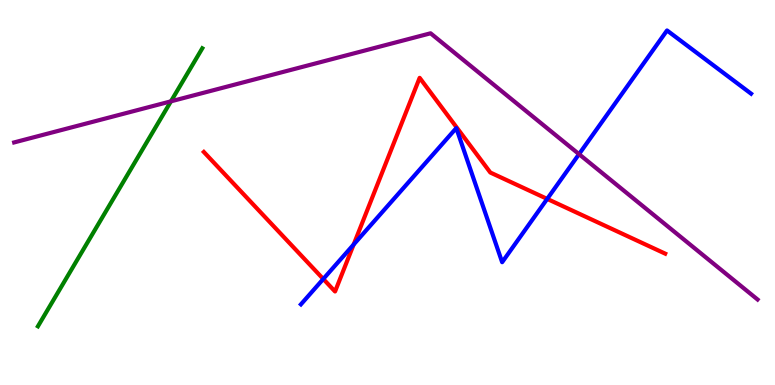[{'lines': ['blue', 'red'], 'intersections': [{'x': 4.17, 'y': 2.75}, {'x': 4.56, 'y': 3.65}, {'x': 7.06, 'y': 4.83}]}, {'lines': ['green', 'red'], 'intersections': []}, {'lines': ['purple', 'red'], 'intersections': []}, {'lines': ['blue', 'green'], 'intersections': []}, {'lines': ['blue', 'purple'], 'intersections': [{'x': 7.47, 'y': 6.0}]}, {'lines': ['green', 'purple'], 'intersections': [{'x': 2.21, 'y': 7.37}]}]